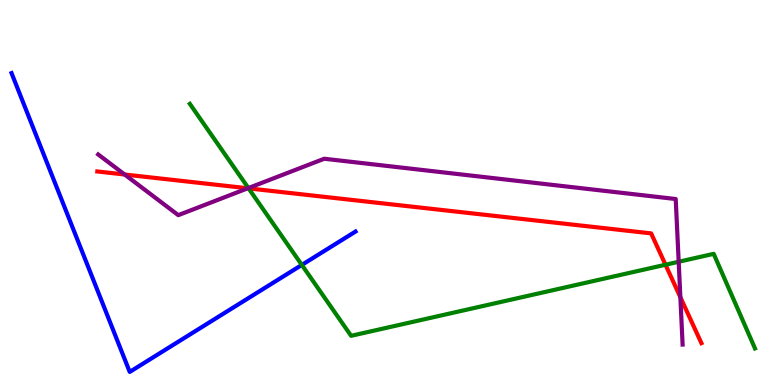[{'lines': ['blue', 'red'], 'intersections': []}, {'lines': ['green', 'red'], 'intersections': [{'x': 3.21, 'y': 5.11}, {'x': 8.59, 'y': 3.12}]}, {'lines': ['purple', 'red'], 'intersections': [{'x': 1.61, 'y': 5.47}, {'x': 3.2, 'y': 5.11}, {'x': 8.78, 'y': 2.28}]}, {'lines': ['blue', 'green'], 'intersections': [{'x': 3.89, 'y': 3.12}]}, {'lines': ['blue', 'purple'], 'intersections': []}, {'lines': ['green', 'purple'], 'intersections': [{'x': 3.2, 'y': 5.12}, {'x': 8.76, 'y': 3.2}]}]